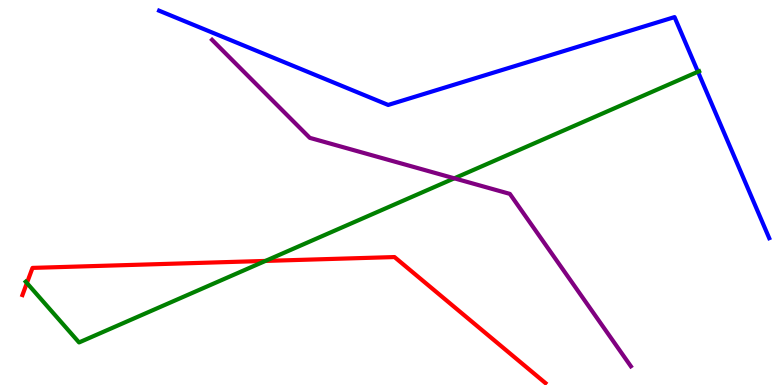[{'lines': ['blue', 'red'], 'intersections': []}, {'lines': ['green', 'red'], 'intersections': [{'x': 0.347, 'y': 2.65}, {'x': 3.43, 'y': 3.22}]}, {'lines': ['purple', 'red'], 'intersections': []}, {'lines': ['blue', 'green'], 'intersections': [{'x': 9.01, 'y': 8.14}]}, {'lines': ['blue', 'purple'], 'intersections': []}, {'lines': ['green', 'purple'], 'intersections': [{'x': 5.86, 'y': 5.37}]}]